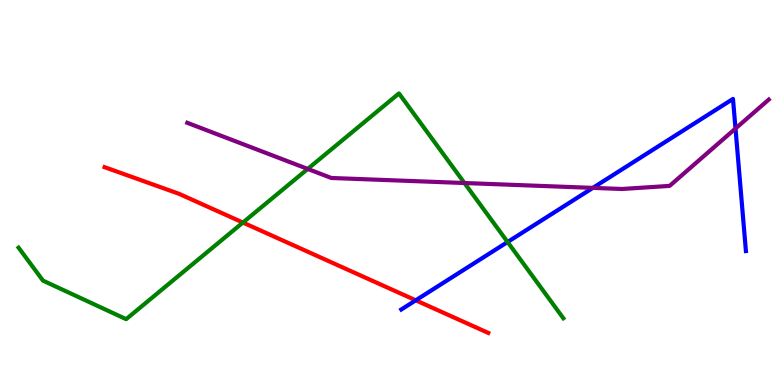[{'lines': ['blue', 'red'], 'intersections': [{'x': 5.36, 'y': 2.2}]}, {'lines': ['green', 'red'], 'intersections': [{'x': 3.13, 'y': 4.22}]}, {'lines': ['purple', 'red'], 'intersections': []}, {'lines': ['blue', 'green'], 'intersections': [{'x': 6.55, 'y': 3.71}]}, {'lines': ['blue', 'purple'], 'intersections': [{'x': 7.65, 'y': 5.12}, {'x': 9.49, 'y': 6.66}]}, {'lines': ['green', 'purple'], 'intersections': [{'x': 3.97, 'y': 5.61}, {'x': 5.99, 'y': 5.25}]}]